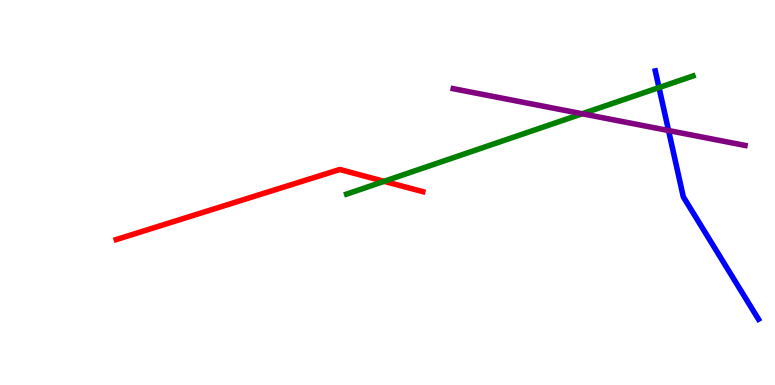[{'lines': ['blue', 'red'], 'intersections': []}, {'lines': ['green', 'red'], 'intersections': [{'x': 4.96, 'y': 5.29}]}, {'lines': ['purple', 'red'], 'intersections': []}, {'lines': ['blue', 'green'], 'intersections': [{'x': 8.5, 'y': 7.73}]}, {'lines': ['blue', 'purple'], 'intersections': [{'x': 8.63, 'y': 6.61}]}, {'lines': ['green', 'purple'], 'intersections': [{'x': 7.51, 'y': 7.05}]}]